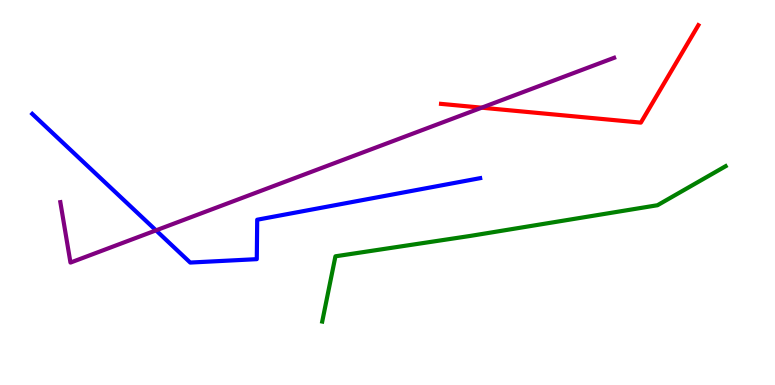[{'lines': ['blue', 'red'], 'intersections': []}, {'lines': ['green', 'red'], 'intersections': []}, {'lines': ['purple', 'red'], 'intersections': [{'x': 6.22, 'y': 7.2}]}, {'lines': ['blue', 'green'], 'intersections': []}, {'lines': ['blue', 'purple'], 'intersections': [{'x': 2.01, 'y': 4.02}]}, {'lines': ['green', 'purple'], 'intersections': []}]